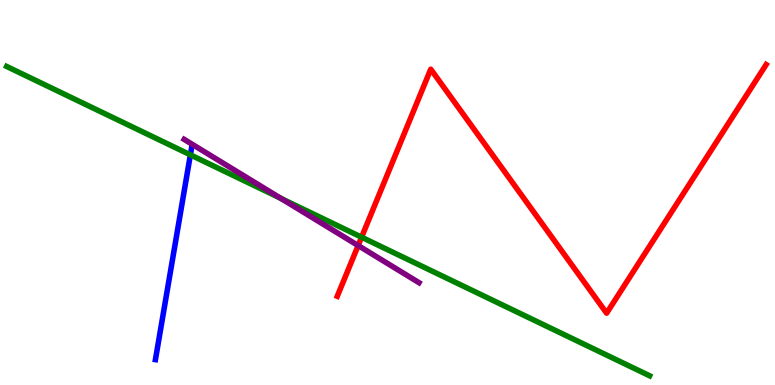[{'lines': ['blue', 'red'], 'intersections': []}, {'lines': ['green', 'red'], 'intersections': [{'x': 4.67, 'y': 3.84}]}, {'lines': ['purple', 'red'], 'intersections': [{'x': 4.62, 'y': 3.62}]}, {'lines': ['blue', 'green'], 'intersections': [{'x': 2.46, 'y': 5.98}]}, {'lines': ['blue', 'purple'], 'intersections': []}, {'lines': ['green', 'purple'], 'intersections': [{'x': 3.62, 'y': 4.85}]}]